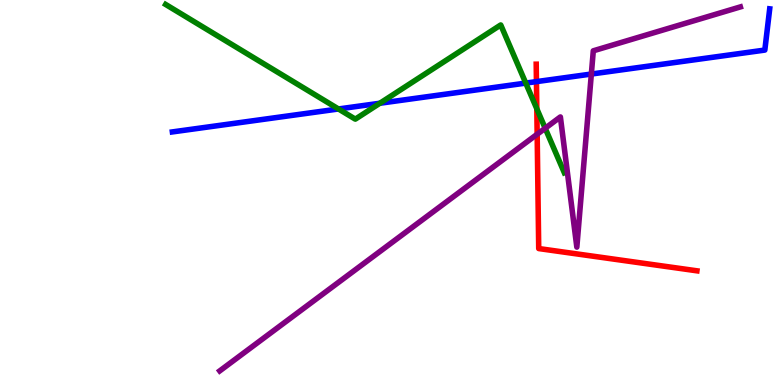[{'lines': ['blue', 'red'], 'intersections': [{'x': 6.92, 'y': 7.88}]}, {'lines': ['green', 'red'], 'intersections': [{'x': 6.93, 'y': 7.17}]}, {'lines': ['purple', 'red'], 'intersections': [{'x': 6.93, 'y': 6.51}]}, {'lines': ['blue', 'green'], 'intersections': [{'x': 4.37, 'y': 7.17}, {'x': 4.9, 'y': 7.32}, {'x': 6.78, 'y': 7.84}]}, {'lines': ['blue', 'purple'], 'intersections': [{'x': 7.63, 'y': 8.08}]}, {'lines': ['green', 'purple'], 'intersections': [{'x': 7.03, 'y': 6.67}]}]